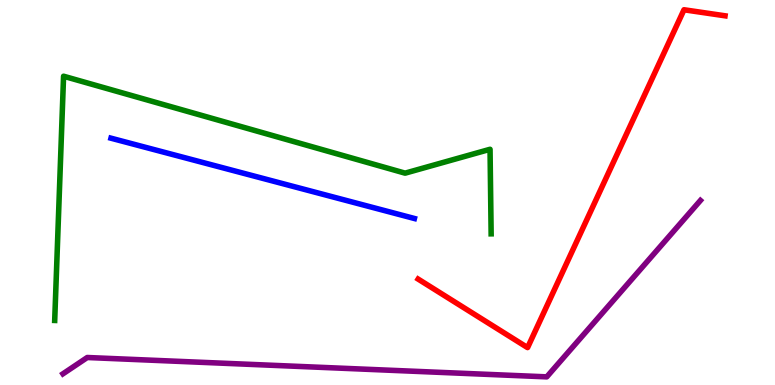[{'lines': ['blue', 'red'], 'intersections': []}, {'lines': ['green', 'red'], 'intersections': []}, {'lines': ['purple', 'red'], 'intersections': []}, {'lines': ['blue', 'green'], 'intersections': []}, {'lines': ['blue', 'purple'], 'intersections': []}, {'lines': ['green', 'purple'], 'intersections': []}]